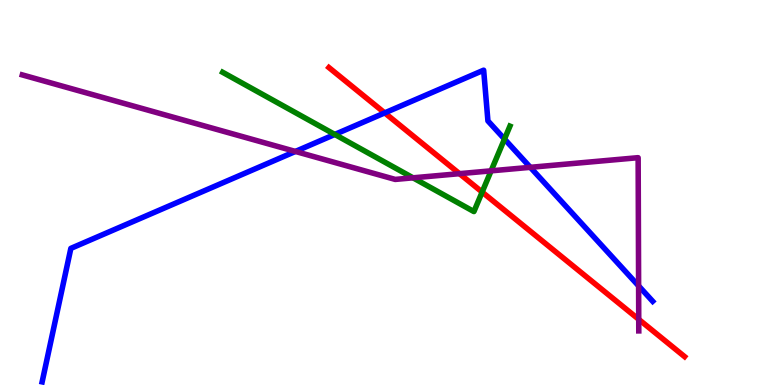[{'lines': ['blue', 'red'], 'intersections': [{'x': 4.96, 'y': 7.07}]}, {'lines': ['green', 'red'], 'intersections': [{'x': 6.22, 'y': 5.01}]}, {'lines': ['purple', 'red'], 'intersections': [{'x': 5.93, 'y': 5.49}, {'x': 8.24, 'y': 1.71}]}, {'lines': ['blue', 'green'], 'intersections': [{'x': 4.32, 'y': 6.51}, {'x': 6.51, 'y': 6.39}]}, {'lines': ['blue', 'purple'], 'intersections': [{'x': 3.81, 'y': 6.07}, {'x': 6.84, 'y': 5.65}, {'x': 8.24, 'y': 2.57}]}, {'lines': ['green', 'purple'], 'intersections': [{'x': 5.33, 'y': 5.38}, {'x': 6.34, 'y': 5.56}]}]